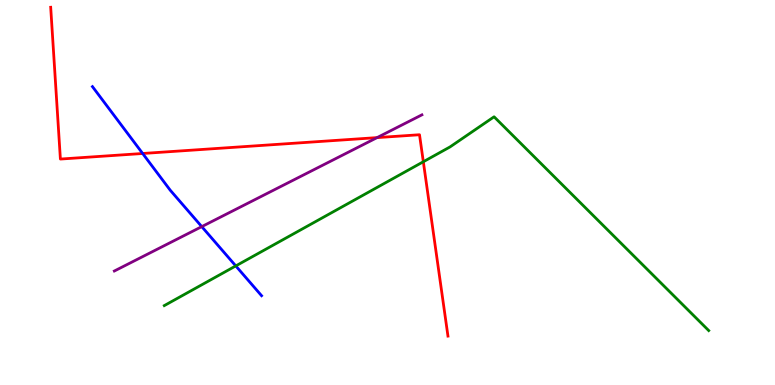[{'lines': ['blue', 'red'], 'intersections': [{'x': 1.84, 'y': 6.01}]}, {'lines': ['green', 'red'], 'intersections': [{'x': 5.46, 'y': 5.8}]}, {'lines': ['purple', 'red'], 'intersections': [{'x': 4.87, 'y': 6.43}]}, {'lines': ['blue', 'green'], 'intersections': [{'x': 3.04, 'y': 3.09}]}, {'lines': ['blue', 'purple'], 'intersections': [{'x': 2.6, 'y': 4.11}]}, {'lines': ['green', 'purple'], 'intersections': []}]